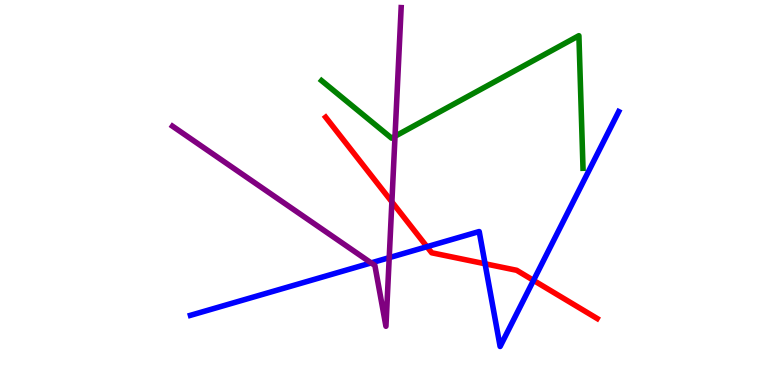[{'lines': ['blue', 'red'], 'intersections': [{'x': 5.51, 'y': 3.59}, {'x': 6.26, 'y': 3.15}, {'x': 6.88, 'y': 2.72}]}, {'lines': ['green', 'red'], 'intersections': []}, {'lines': ['purple', 'red'], 'intersections': [{'x': 5.06, 'y': 4.76}]}, {'lines': ['blue', 'green'], 'intersections': []}, {'lines': ['blue', 'purple'], 'intersections': [{'x': 4.79, 'y': 3.17}, {'x': 5.02, 'y': 3.31}]}, {'lines': ['green', 'purple'], 'intersections': [{'x': 5.1, 'y': 6.46}]}]